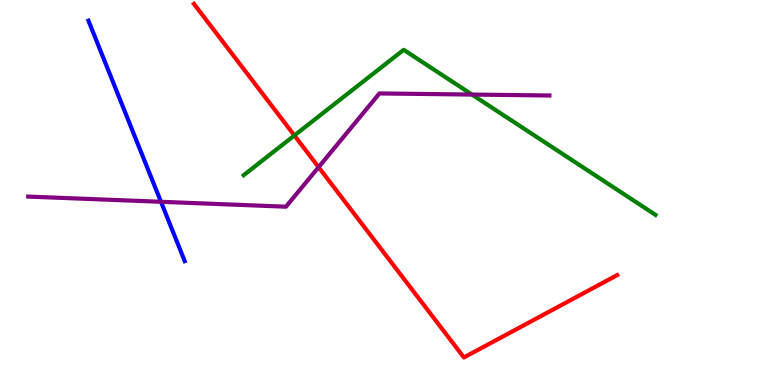[{'lines': ['blue', 'red'], 'intersections': []}, {'lines': ['green', 'red'], 'intersections': [{'x': 3.8, 'y': 6.48}]}, {'lines': ['purple', 'red'], 'intersections': [{'x': 4.11, 'y': 5.66}]}, {'lines': ['blue', 'green'], 'intersections': []}, {'lines': ['blue', 'purple'], 'intersections': [{'x': 2.08, 'y': 4.76}]}, {'lines': ['green', 'purple'], 'intersections': [{'x': 6.09, 'y': 7.54}]}]